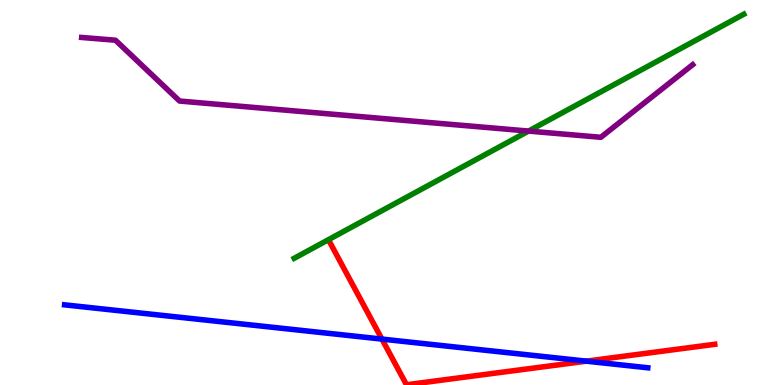[{'lines': ['blue', 'red'], 'intersections': [{'x': 4.93, 'y': 1.19}, {'x': 7.57, 'y': 0.619}]}, {'lines': ['green', 'red'], 'intersections': []}, {'lines': ['purple', 'red'], 'intersections': []}, {'lines': ['blue', 'green'], 'intersections': []}, {'lines': ['blue', 'purple'], 'intersections': []}, {'lines': ['green', 'purple'], 'intersections': [{'x': 6.82, 'y': 6.6}]}]